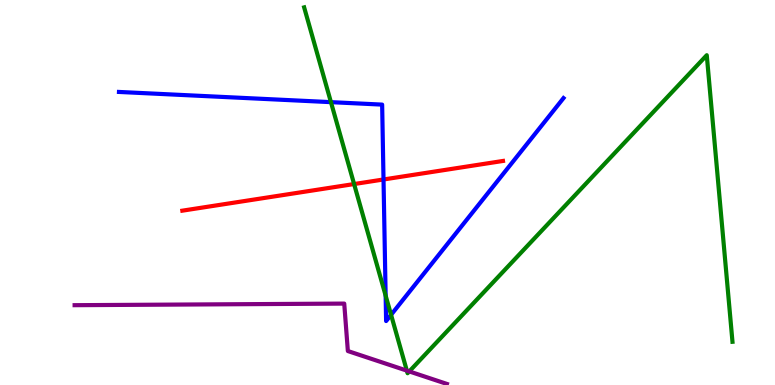[{'lines': ['blue', 'red'], 'intersections': [{'x': 4.95, 'y': 5.34}]}, {'lines': ['green', 'red'], 'intersections': [{'x': 4.57, 'y': 5.22}]}, {'lines': ['purple', 'red'], 'intersections': []}, {'lines': ['blue', 'green'], 'intersections': [{'x': 4.27, 'y': 7.35}, {'x': 4.98, 'y': 2.32}, {'x': 5.05, 'y': 1.82}]}, {'lines': ['blue', 'purple'], 'intersections': []}, {'lines': ['green', 'purple'], 'intersections': [{'x': 5.25, 'y': 0.373}, {'x': 5.28, 'y': 0.352}]}]